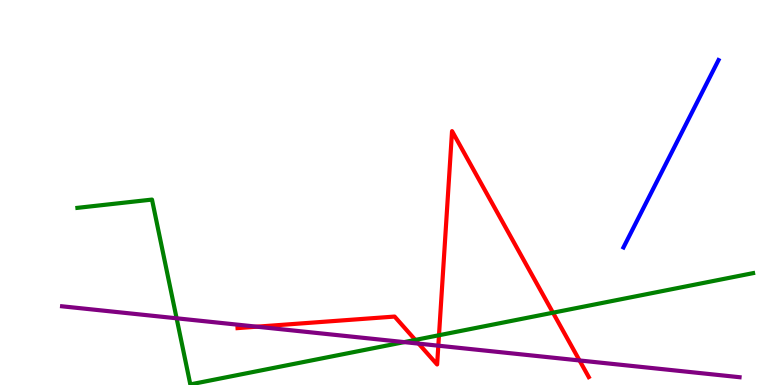[{'lines': ['blue', 'red'], 'intersections': []}, {'lines': ['green', 'red'], 'intersections': [{'x': 5.36, 'y': 1.17}, {'x': 5.66, 'y': 1.29}, {'x': 7.14, 'y': 1.88}]}, {'lines': ['purple', 'red'], 'intersections': [{'x': 3.31, 'y': 1.51}, {'x': 5.4, 'y': 1.07}, {'x': 5.66, 'y': 1.02}, {'x': 7.48, 'y': 0.637}]}, {'lines': ['blue', 'green'], 'intersections': []}, {'lines': ['blue', 'purple'], 'intersections': []}, {'lines': ['green', 'purple'], 'intersections': [{'x': 2.28, 'y': 1.73}, {'x': 5.22, 'y': 1.11}]}]